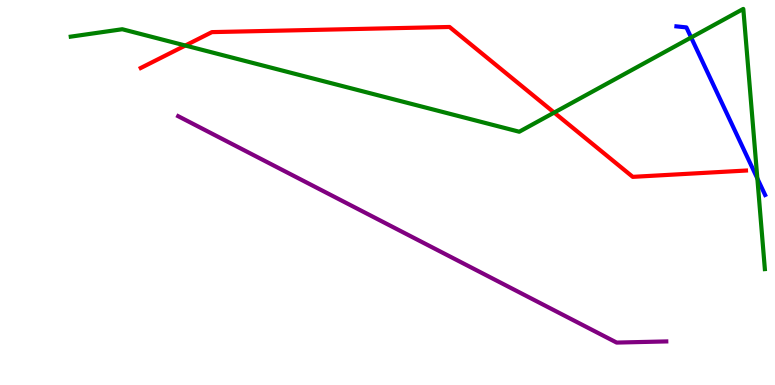[{'lines': ['blue', 'red'], 'intersections': []}, {'lines': ['green', 'red'], 'intersections': [{'x': 2.39, 'y': 8.82}, {'x': 7.15, 'y': 7.08}]}, {'lines': ['purple', 'red'], 'intersections': []}, {'lines': ['blue', 'green'], 'intersections': [{'x': 8.92, 'y': 9.03}, {'x': 9.77, 'y': 5.37}]}, {'lines': ['blue', 'purple'], 'intersections': []}, {'lines': ['green', 'purple'], 'intersections': []}]